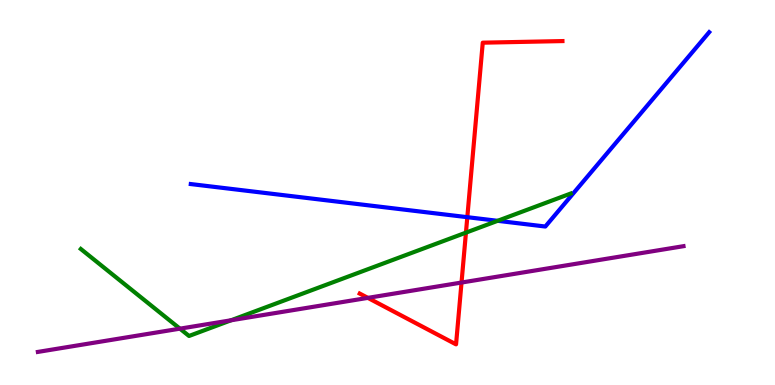[{'lines': ['blue', 'red'], 'intersections': [{'x': 6.03, 'y': 4.36}]}, {'lines': ['green', 'red'], 'intersections': [{'x': 6.01, 'y': 3.96}]}, {'lines': ['purple', 'red'], 'intersections': [{'x': 4.75, 'y': 2.26}, {'x': 5.96, 'y': 2.66}]}, {'lines': ['blue', 'green'], 'intersections': [{'x': 6.42, 'y': 4.26}]}, {'lines': ['blue', 'purple'], 'intersections': []}, {'lines': ['green', 'purple'], 'intersections': [{'x': 2.32, 'y': 1.46}, {'x': 2.98, 'y': 1.68}]}]